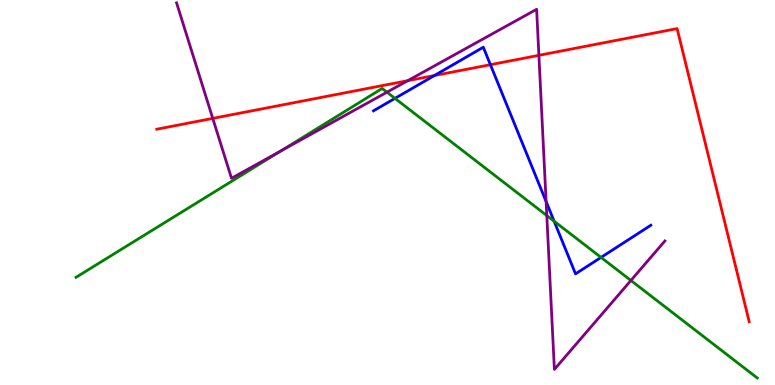[{'lines': ['blue', 'red'], 'intersections': [{'x': 5.61, 'y': 8.04}, {'x': 6.33, 'y': 8.32}]}, {'lines': ['green', 'red'], 'intersections': []}, {'lines': ['purple', 'red'], 'intersections': [{'x': 2.75, 'y': 6.93}, {'x': 5.26, 'y': 7.9}, {'x': 6.95, 'y': 8.56}]}, {'lines': ['blue', 'green'], 'intersections': [{'x': 5.1, 'y': 7.44}, {'x': 7.15, 'y': 4.25}, {'x': 7.76, 'y': 3.31}]}, {'lines': ['blue', 'purple'], 'intersections': [{'x': 7.05, 'y': 4.77}]}, {'lines': ['green', 'purple'], 'intersections': [{'x': 3.62, 'y': 6.08}, {'x': 4.99, 'y': 7.61}, {'x': 7.06, 'y': 4.4}, {'x': 8.14, 'y': 2.72}]}]